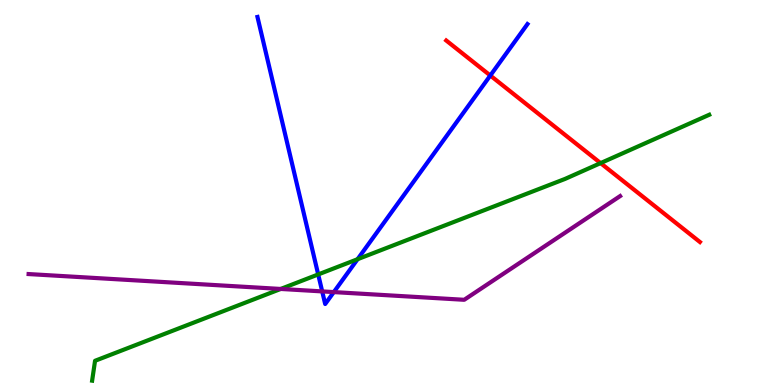[{'lines': ['blue', 'red'], 'intersections': [{'x': 6.33, 'y': 8.04}]}, {'lines': ['green', 'red'], 'intersections': [{'x': 7.75, 'y': 5.76}]}, {'lines': ['purple', 'red'], 'intersections': []}, {'lines': ['blue', 'green'], 'intersections': [{'x': 4.11, 'y': 2.87}, {'x': 4.61, 'y': 3.27}]}, {'lines': ['blue', 'purple'], 'intersections': [{'x': 4.16, 'y': 2.43}, {'x': 4.31, 'y': 2.41}]}, {'lines': ['green', 'purple'], 'intersections': [{'x': 3.62, 'y': 2.49}]}]